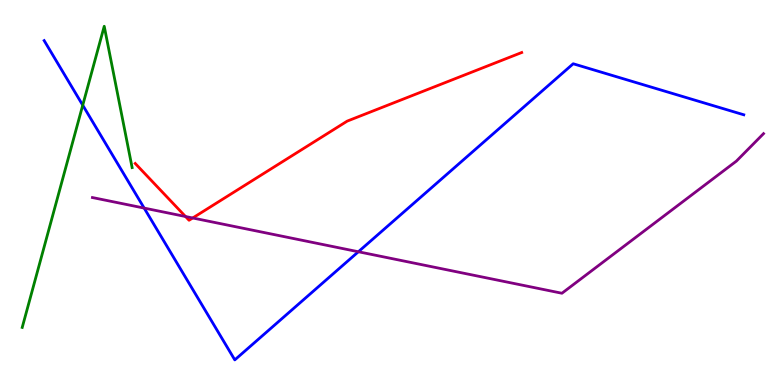[{'lines': ['blue', 'red'], 'intersections': []}, {'lines': ['green', 'red'], 'intersections': []}, {'lines': ['purple', 'red'], 'intersections': [{'x': 2.39, 'y': 4.38}, {'x': 2.49, 'y': 4.34}]}, {'lines': ['blue', 'green'], 'intersections': [{'x': 1.07, 'y': 7.27}]}, {'lines': ['blue', 'purple'], 'intersections': [{'x': 1.86, 'y': 4.6}, {'x': 4.62, 'y': 3.46}]}, {'lines': ['green', 'purple'], 'intersections': []}]